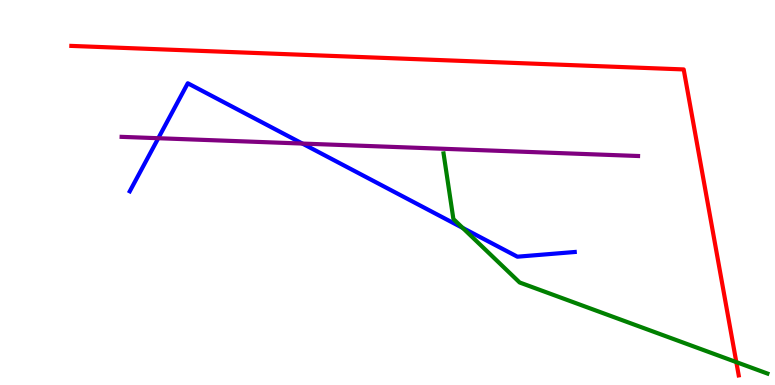[{'lines': ['blue', 'red'], 'intersections': []}, {'lines': ['green', 'red'], 'intersections': [{'x': 9.5, 'y': 0.594}]}, {'lines': ['purple', 'red'], 'intersections': []}, {'lines': ['blue', 'green'], 'intersections': [{'x': 5.97, 'y': 4.08}]}, {'lines': ['blue', 'purple'], 'intersections': [{'x': 2.04, 'y': 6.41}, {'x': 3.9, 'y': 6.27}]}, {'lines': ['green', 'purple'], 'intersections': []}]